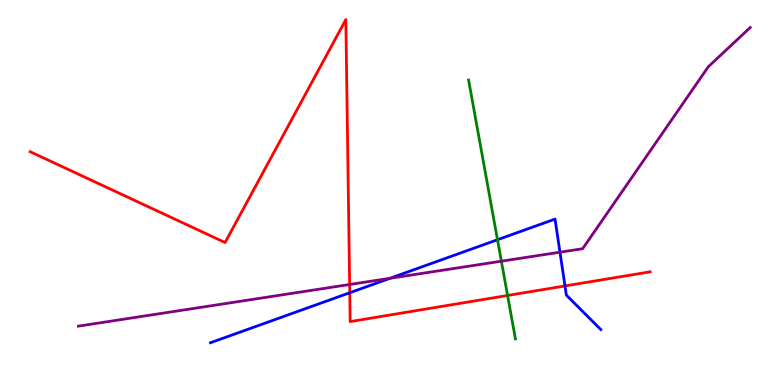[{'lines': ['blue', 'red'], 'intersections': [{'x': 4.51, 'y': 2.4}, {'x': 7.29, 'y': 2.57}]}, {'lines': ['green', 'red'], 'intersections': [{'x': 6.55, 'y': 2.33}]}, {'lines': ['purple', 'red'], 'intersections': [{'x': 4.51, 'y': 2.61}]}, {'lines': ['blue', 'green'], 'intersections': [{'x': 6.42, 'y': 3.77}]}, {'lines': ['blue', 'purple'], 'intersections': [{'x': 5.03, 'y': 2.77}, {'x': 7.23, 'y': 3.45}]}, {'lines': ['green', 'purple'], 'intersections': [{'x': 6.47, 'y': 3.22}]}]